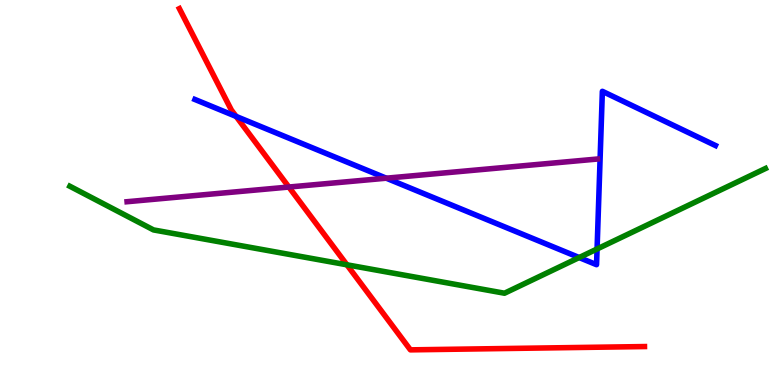[{'lines': ['blue', 'red'], 'intersections': [{'x': 3.05, 'y': 6.98}]}, {'lines': ['green', 'red'], 'intersections': [{'x': 4.48, 'y': 3.12}]}, {'lines': ['purple', 'red'], 'intersections': [{'x': 3.73, 'y': 5.14}]}, {'lines': ['blue', 'green'], 'intersections': [{'x': 7.47, 'y': 3.31}, {'x': 7.7, 'y': 3.53}]}, {'lines': ['blue', 'purple'], 'intersections': [{'x': 4.98, 'y': 5.37}]}, {'lines': ['green', 'purple'], 'intersections': []}]